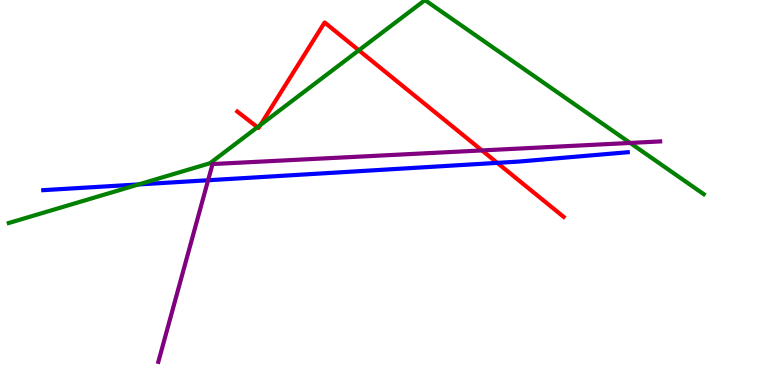[{'lines': ['blue', 'red'], 'intersections': [{'x': 6.42, 'y': 5.77}]}, {'lines': ['green', 'red'], 'intersections': [{'x': 3.32, 'y': 6.7}, {'x': 3.36, 'y': 6.75}, {'x': 4.63, 'y': 8.69}]}, {'lines': ['purple', 'red'], 'intersections': [{'x': 6.22, 'y': 6.09}]}, {'lines': ['blue', 'green'], 'intersections': [{'x': 1.79, 'y': 5.21}]}, {'lines': ['blue', 'purple'], 'intersections': [{'x': 2.69, 'y': 5.32}]}, {'lines': ['green', 'purple'], 'intersections': [{'x': 8.13, 'y': 6.29}]}]